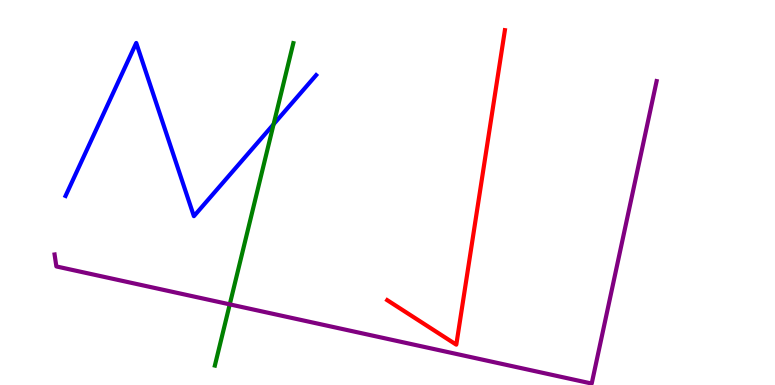[{'lines': ['blue', 'red'], 'intersections': []}, {'lines': ['green', 'red'], 'intersections': []}, {'lines': ['purple', 'red'], 'intersections': []}, {'lines': ['blue', 'green'], 'intersections': [{'x': 3.53, 'y': 6.77}]}, {'lines': ['blue', 'purple'], 'intersections': []}, {'lines': ['green', 'purple'], 'intersections': [{'x': 2.96, 'y': 2.09}]}]